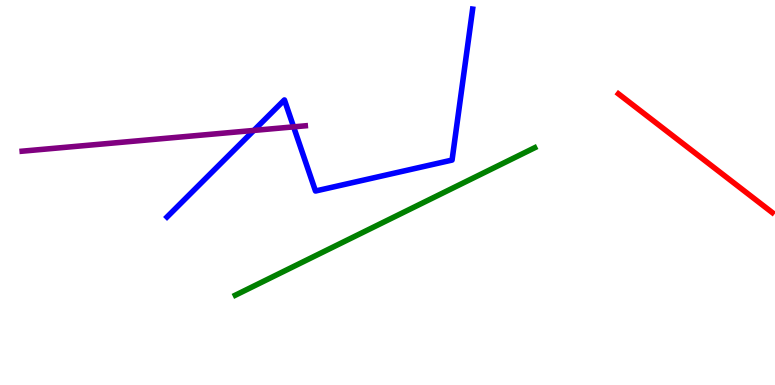[{'lines': ['blue', 'red'], 'intersections': []}, {'lines': ['green', 'red'], 'intersections': []}, {'lines': ['purple', 'red'], 'intersections': []}, {'lines': ['blue', 'green'], 'intersections': []}, {'lines': ['blue', 'purple'], 'intersections': [{'x': 3.28, 'y': 6.61}, {'x': 3.79, 'y': 6.7}]}, {'lines': ['green', 'purple'], 'intersections': []}]